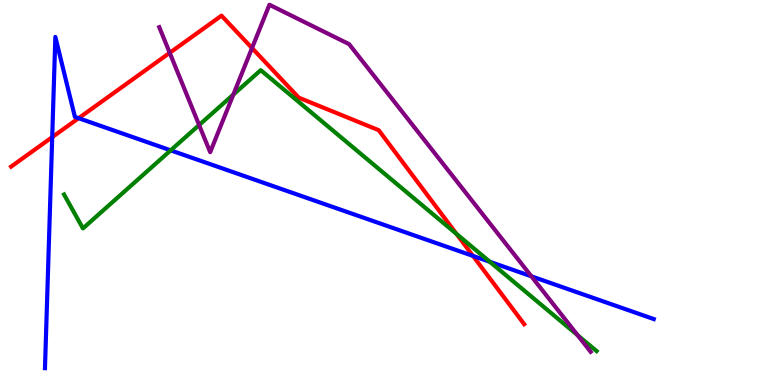[{'lines': ['blue', 'red'], 'intersections': [{'x': 0.674, 'y': 6.44}, {'x': 1.01, 'y': 6.93}, {'x': 6.1, 'y': 3.35}]}, {'lines': ['green', 'red'], 'intersections': [{'x': 5.89, 'y': 3.93}]}, {'lines': ['purple', 'red'], 'intersections': [{'x': 2.19, 'y': 8.63}, {'x': 3.25, 'y': 8.75}]}, {'lines': ['blue', 'green'], 'intersections': [{'x': 2.2, 'y': 6.1}, {'x': 6.32, 'y': 3.2}]}, {'lines': ['blue', 'purple'], 'intersections': [{'x': 6.86, 'y': 2.82}]}, {'lines': ['green', 'purple'], 'intersections': [{'x': 2.57, 'y': 6.75}, {'x': 3.01, 'y': 7.54}, {'x': 7.45, 'y': 1.29}]}]